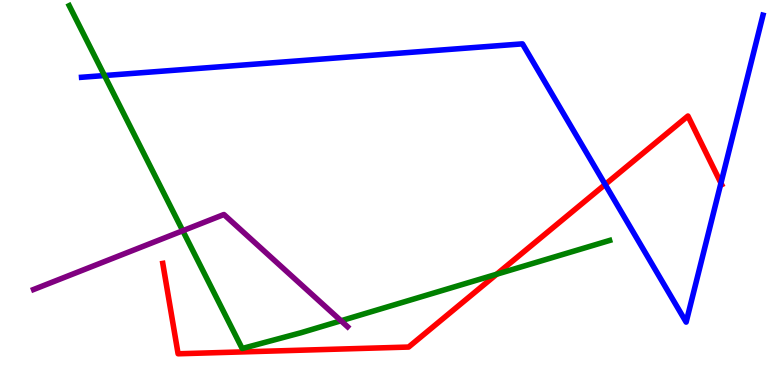[{'lines': ['blue', 'red'], 'intersections': [{'x': 7.81, 'y': 5.21}, {'x': 9.3, 'y': 5.24}]}, {'lines': ['green', 'red'], 'intersections': [{'x': 6.41, 'y': 2.88}]}, {'lines': ['purple', 'red'], 'intersections': []}, {'lines': ['blue', 'green'], 'intersections': [{'x': 1.35, 'y': 8.04}]}, {'lines': ['blue', 'purple'], 'intersections': []}, {'lines': ['green', 'purple'], 'intersections': [{'x': 2.36, 'y': 4.01}, {'x': 4.4, 'y': 1.67}]}]